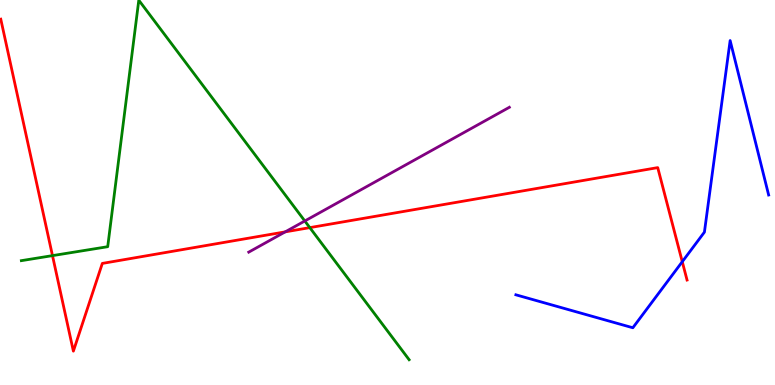[{'lines': ['blue', 'red'], 'intersections': [{'x': 8.8, 'y': 3.2}]}, {'lines': ['green', 'red'], 'intersections': [{'x': 0.677, 'y': 3.36}, {'x': 4.0, 'y': 4.09}]}, {'lines': ['purple', 'red'], 'intersections': [{'x': 3.68, 'y': 3.98}]}, {'lines': ['blue', 'green'], 'intersections': []}, {'lines': ['blue', 'purple'], 'intersections': []}, {'lines': ['green', 'purple'], 'intersections': [{'x': 3.93, 'y': 4.26}]}]